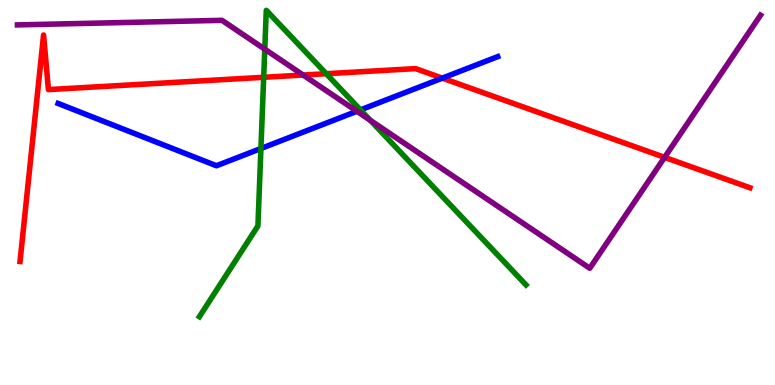[{'lines': ['blue', 'red'], 'intersections': [{'x': 5.71, 'y': 7.97}]}, {'lines': ['green', 'red'], 'intersections': [{'x': 3.4, 'y': 7.99}, {'x': 4.21, 'y': 8.09}]}, {'lines': ['purple', 'red'], 'intersections': [{'x': 3.91, 'y': 8.05}, {'x': 8.58, 'y': 5.91}]}, {'lines': ['blue', 'green'], 'intersections': [{'x': 3.37, 'y': 6.14}, {'x': 4.65, 'y': 7.15}]}, {'lines': ['blue', 'purple'], 'intersections': [{'x': 4.61, 'y': 7.11}]}, {'lines': ['green', 'purple'], 'intersections': [{'x': 3.42, 'y': 8.72}, {'x': 4.78, 'y': 6.87}]}]